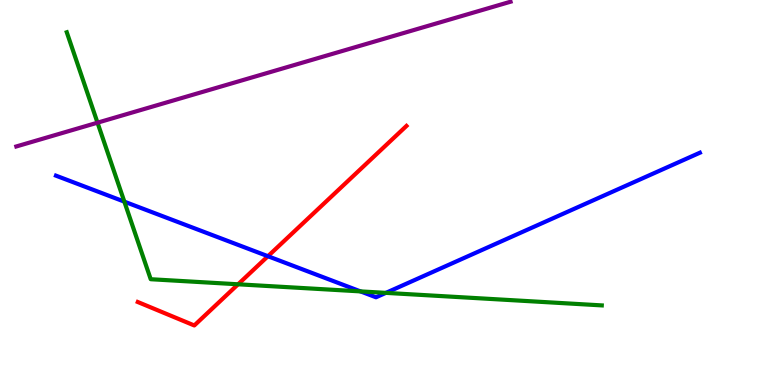[{'lines': ['blue', 'red'], 'intersections': [{'x': 3.46, 'y': 3.35}]}, {'lines': ['green', 'red'], 'intersections': [{'x': 3.07, 'y': 2.62}]}, {'lines': ['purple', 'red'], 'intersections': []}, {'lines': ['blue', 'green'], 'intersections': [{'x': 1.6, 'y': 4.76}, {'x': 4.65, 'y': 2.43}, {'x': 4.98, 'y': 2.39}]}, {'lines': ['blue', 'purple'], 'intersections': []}, {'lines': ['green', 'purple'], 'intersections': [{'x': 1.26, 'y': 6.81}]}]